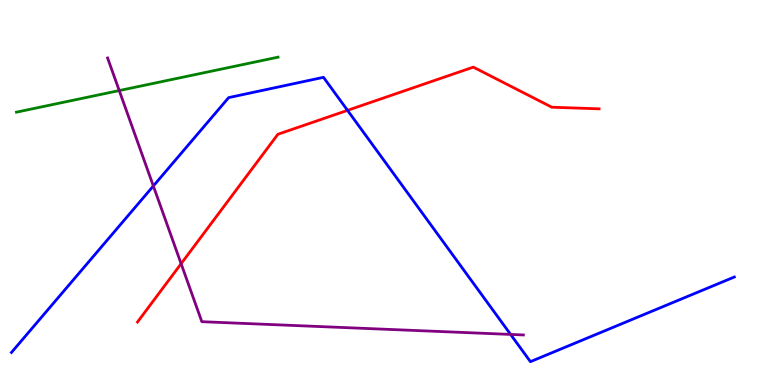[{'lines': ['blue', 'red'], 'intersections': [{'x': 4.48, 'y': 7.13}]}, {'lines': ['green', 'red'], 'intersections': []}, {'lines': ['purple', 'red'], 'intersections': [{'x': 2.34, 'y': 3.15}]}, {'lines': ['blue', 'green'], 'intersections': []}, {'lines': ['blue', 'purple'], 'intersections': [{'x': 1.98, 'y': 5.17}, {'x': 6.59, 'y': 1.31}]}, {'lines': ['green', 'purple'], 'intersections': [{'x': 1.54, 'y': 7.65}]}]